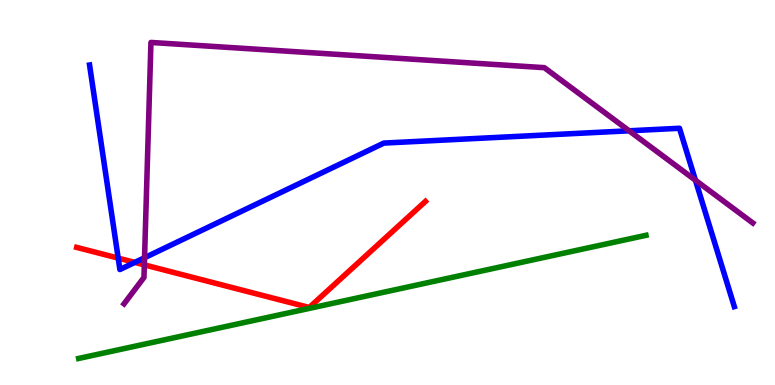[{'lines': ['blue', 'red'], 'intersections': [{'x': 1.53, 'y': 3.3}, {'x': 1.74, 'y': 3.18}]}, {'lines': ['green', 'red'], 'intersections': []}, {'lines': ['purple', 'red'], 'intersections': [{'x': 1.86, 'y': 3.12}]}, {'lines': ['blue', 'green'], 'intersections': []}, {'lines': ['blue', 'purple'], 'intersections': [{'x': 1.87, 'y': 3.31}, {'x': 8.12, 'y': 6.6}, {'x': 8.97, 'y': 5.32}]}, {'lines': ['green', 'purple'], 'intersections': []}]